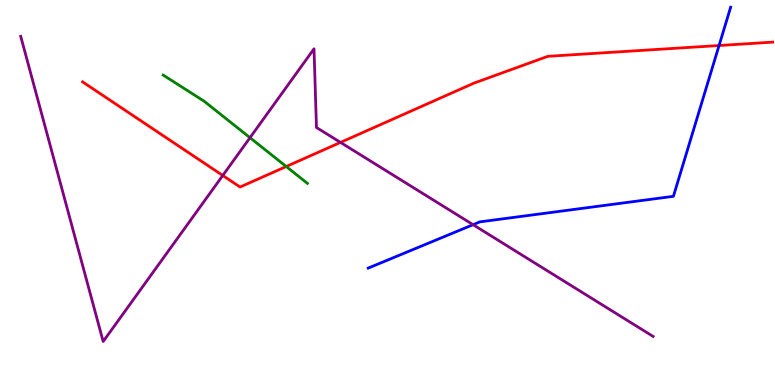[{'lines': ['blue', 'red'], 'intersections': [{'x': 9.28, 'y': 8.82}]}, {'lines': ['green', 'red'], 'intersections': [{'x': 3.69, 'y': 5.67}]}, {'lines': ['purple', 'red'], 'intersections': [{'x': 2.87, 'y': 5.44}, {'x': 4.39, 'y': 6.3}]}, {'lines': ['blue', 'green'], 'intersections': []}, {'lines': ['blue', 'purple'], 'intersections': [{'x': 6.1, 'y': 4.16}]}, {'lines': ['green', 'purple'], 'intersections': [{'x': 3.23, 'y': 6.42}]}]